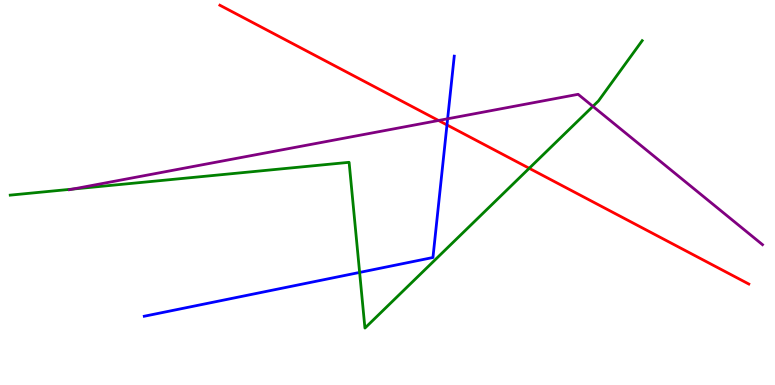[{'lines': ['blue', 'red'], 'intersections': [{'x': 5.77, 'y': 6.75}]}, {'lines': ['green', 'red'], 'intersections': [{'x': 6.83, 'y': 5.63}]}, {'lines': ['purple', 'red'], 'intersections': [{'x': 5.66, 'y': 6.87}]}, {'lines': ['blue', 'green'], 'intersections': [{'x': 4.64, 'y': 2.92}]}, {'lines': ['blue', 'purple'], 'intersections': [{'x': 5.78, 'y': 6.91}]}, {'lines': ['green', 'purple'], 'intersections': [{'x': 0.937, 'y': 5.09}, {'x': 7.65, 'y': 7.24}]}]